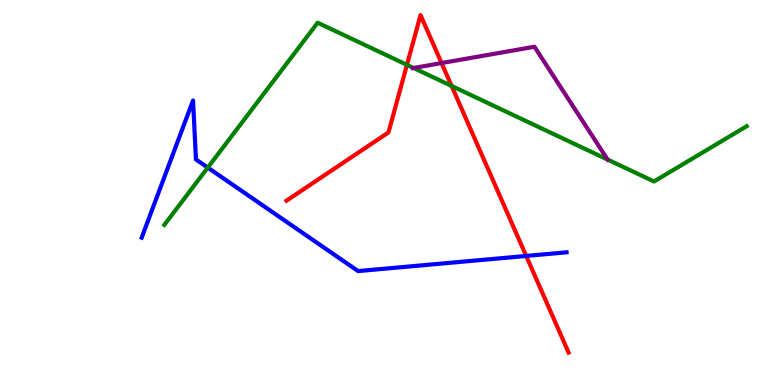[{'lines': ['blue', 'red'], 'intersections': [{'x': 6.79, 'y': 3.35}]}, {'lines': ['green', 'red'], 'intersections': [{'x': 5.25, 'y': 8.32}, {'x': 5.83, 'y': 7.77}]}, {'lines': ['purple', 'red'], 'intersections': [{'x': 5.7, 'y': 8.36}]}, {'lines': ['blue', 'green'], 'intersections': [{'x': 2.68, 'y': 5.65}]}, {'lines': ['blue', 'purple'], 'intersections': []}, {'lines': ['green', 'purple'], 'intersections': [{'x': 5.34, 'y': 8.23}, {'x': 7.84, 'y': 5.86}]}]